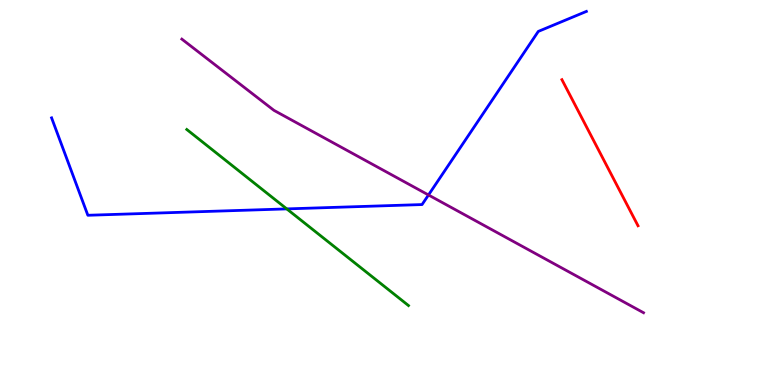[{'lines': ['blue', 'red'], 'intersections': []}, {'lines': ['green', 'red'], 'intersections': []}, {'lines': ['purple', 'red'], 'intersections': []}, {'lines': ['blue', 'green'], 'intersections': [{'x': 3.7, 'y': 4.57}]}, {'lines': ['blue', 'purple'], 'intersections': [{'x': 5.53, 'y': 4.94}]}, {'lines': ['green', 'purple'], 'intersections': []}]